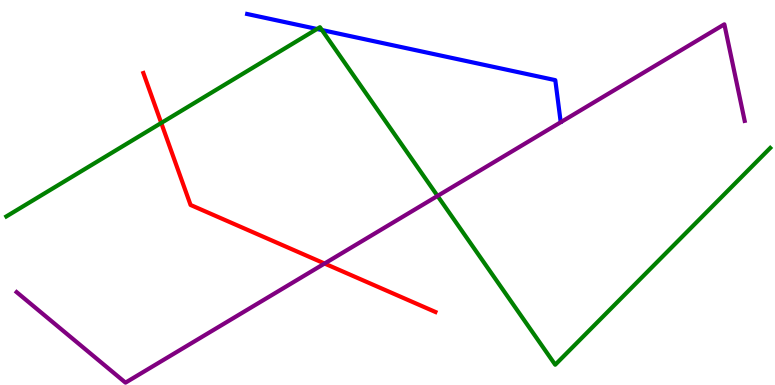[{'lines': ['blue', 'red'], 'intersections': []}, {'lines': ['green', 'red'], 'intersections': [{'x': 2.08, 'y': 6.81}]}, {'lines': ['purple', 'red'], 'intersections': [{'x': 4.19, 'y': 3.16}]}, {'lines': ['blue', 'green'], 'intersections': [{'x': 4.09, 'y': 9.25}, {'x': 4.15, 'y': 9.22}]}, {'lines': ['blue', 'purple'], 'intersections': []}, {'lines': ['green', 'purple'], 'intersections': [{'x': 5.65, 'y': 4.91}]}]